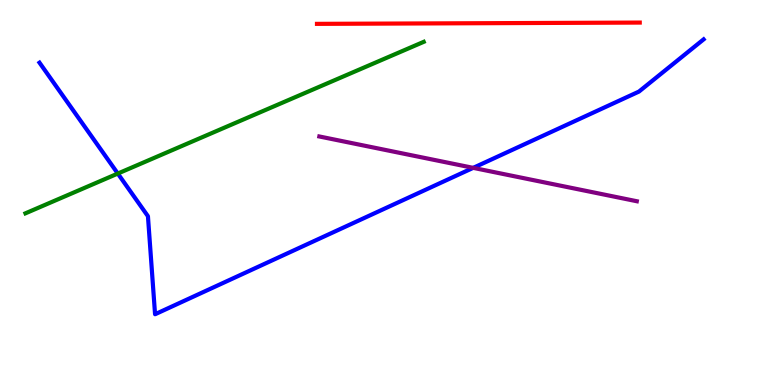[{'lines': ['blue', 'red'], 'intersections': []}, {'lines': ['green', 'red'], 'intersections': []}, {'lines': ['purple', 'red'], 'intersections': []}, {'lines': ['blue', 'green'], 'intersections': [{'x': 1.52, 'y': 5.49}]}, {'lines': ['blue', 'purple'], 'intersections': [{'x': 6.11, 'y': 5.64}]}, {'lines': ['green', 'purple'], 'intersections': []}]